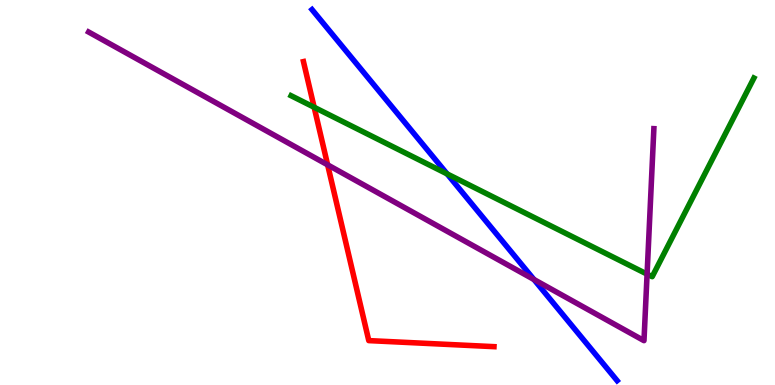[{'lines': ['blue', 'red'], 'intersections': []}, {'lines': ['green', 'red'], 'intersections': [{'x': 4.05, 'y': 7.21}]}, {'lines': ['purple', 'red'], 'intersections': [{'x': 4.23, 'y': 5.72}]}, {'lines': ['blue', 'green'], 'intersections': [{'x': 5.77, 'y': 5.48}]}, {'lines': ['blue', 'purple'], 'intersections': [{'x': 6.89, 'y': 2.74}]}, {'lines': ['green', 'purple'], 'intersections': [{'x': 8.35, 'y': 2.88}]}]